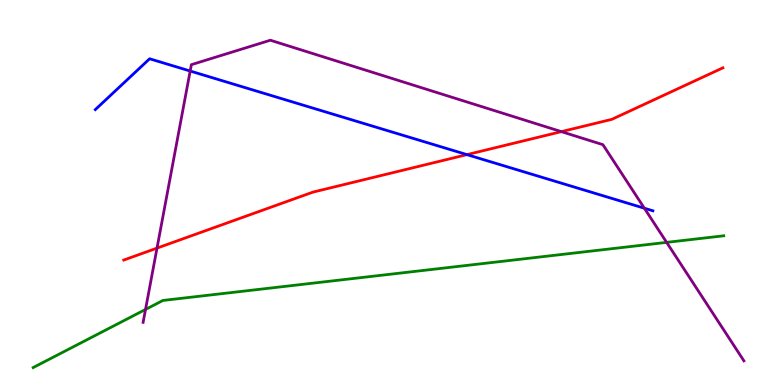[{'lines': ['blue', 'red'], 'intersections': [{'x': 6.02, 'y': 5.98}]}, {'lines': ['green', 'red'], 'intersections': []}, {'lines': ['purple', 'red'], 'intersections': [{'x': 2.03, 'y': 3.56}, {'x': 7.24, 'y': 6.58}]}, {'lines': ['blue', 'green'], 'intersections': []}, {'lines': ['blue', 'purple'], 'intersections': [{'x': 2.45, 'y': 8.16}, {'x': 8.31, 'y': 4.59}]}, {'lines': ['green', 'purple'], 'intersections': [{'x': 1.88, 'y': 1.96}, {'x': 8.6, 'y': 3.7}]}]